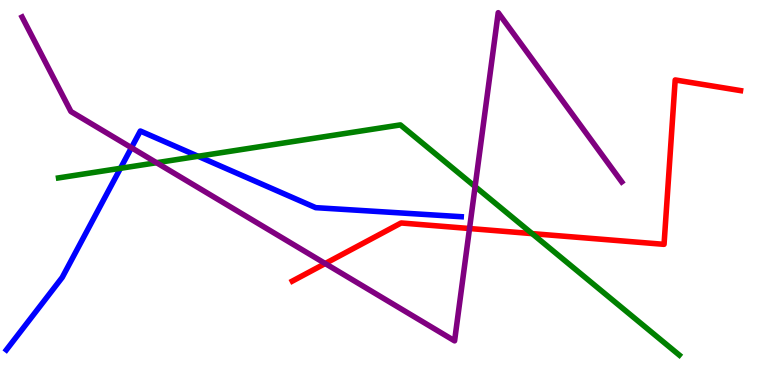[{'lines': ['blue', 'red'], 'intersections': []}, {'lines': ['green', 'red'], 'intersections': [{'x': 6.87, 'y': 3.93}]}, {'lines': ['purple', 'red'], 'intersections': [{'x': 4.2, 'y': 3.16}, {'x': 6.06, 'y': 4.06}]}, {'lines': ['blue', 'green'], 'intersections': [{'x': 1.55, 'y': 5.63}, {'x': 2.56, 'y': 5.94}]}, {'lines': ['blue', 'purple'], 'intersections': [{'x': 1.7, 'y': 6.16}]}, {'lines': ['green', 'purple'], 'intersections': [{'x': 2.02, 'y': 5.77}, {'x': 6.13, 'y': 5.15}]}]